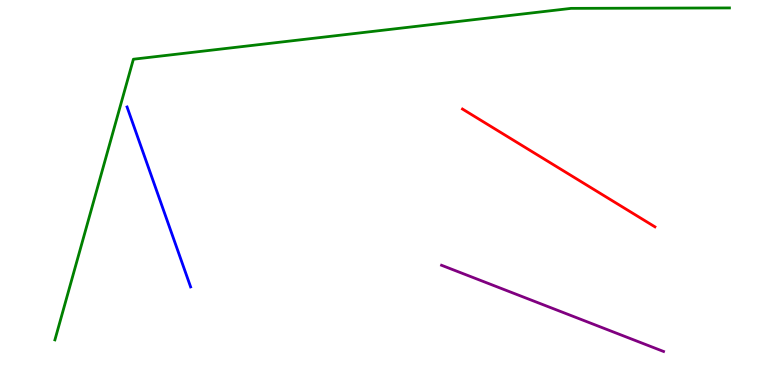[{'lines': ['blue', 'red'], 'intersections': []}, {'lines': ['green', 'red'], 'intersections': []}, {'lines': ['purple', 'red'], 'intersections': []}, {'lines': ['blue', 'green'], 'intersections': []}, {'lines': ['blue', 'purple'], 'intersections': []}, {'lines': ['green', 'purple'], 'intersections': []}]